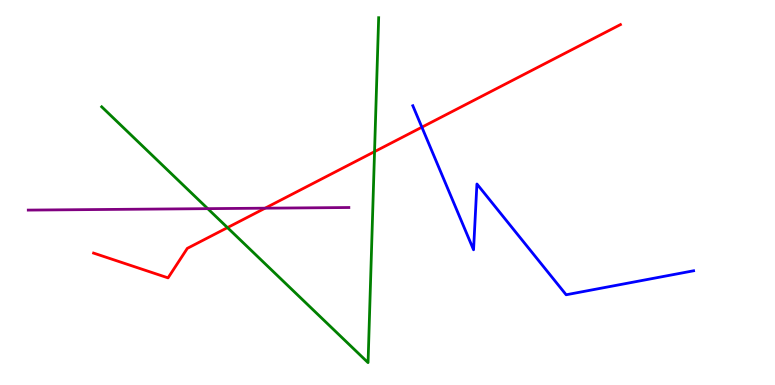[{'lines': ['blue', 'red'], 'intersections': [{'x': 5.44, 'y': 6.7}]}, {'lines': ['green', 'red'], 'intersections': [{'x': 2.94, 'y': 4.09}, {'x': 4.83, 'y': 6.06}]}, {'lines': ['purple', 'red'], 'intersections': [{'x': 3.42, 'y': 4.59}]}, {'lines': ['blue', 'green'], 'intersections': []}, {'lines': ['blue', 'purple'], 'intersections': []}, {'lines': ['green', 'purple'], 'intersections': [{'x': 2.68, 'y': 4.58}]}]